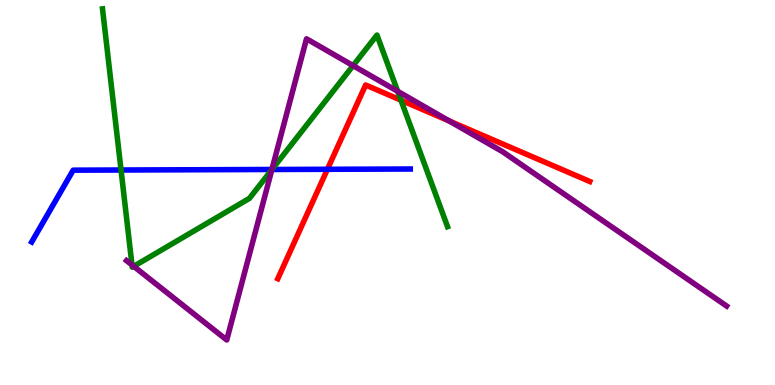[{'lines': ['blue', 'red'], 'intersections': [{'x': 4.22, 'y': 5.6}]}, {'lines': ['green', 'red'], 'intersections': [{'x': 5.17, 'y': 7.4}]}, {'lines': ['purple', 'red'], 'intersections': [{'x': 5.8, 'y': 6.86}]}, {'lines': ['blue', 'green'], 'intersections': [{'x': 1.56, 'y': 5.58}, {'x': 3.51, 'y': 5.6}]}, {'lines': ['blue', 'purple'], 'intersections': [{'x': 3.51, 'y': 5.6}]}, {'lines': ['green', 'purple'], 'intersections': [{'x': 1.7, 'y': 3.12}, {'x': 1.73, 'y': 3.08}, {'x': 3.51, 'y': 5.59}, {'x': 4.56, 'y': 8.3}, {'x': 5.13, 'y': 7.63}]}]